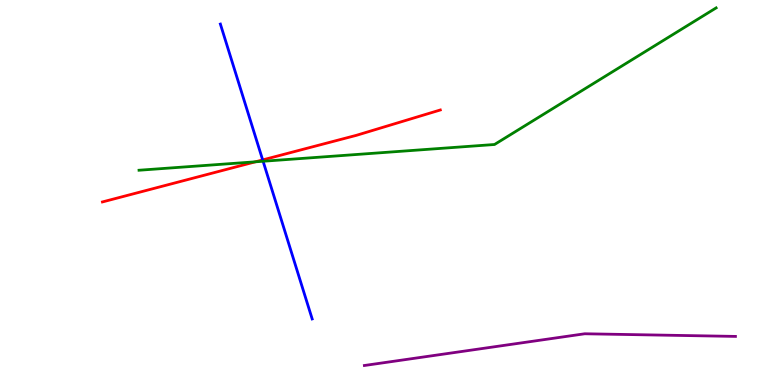[{'lines': ['blue', 'red'], 'intersections': [{'x': 3.39, 'y': 5.85}]}, {'lines': ['green', 'red'], 'intersections': [{'x': 3.3, 'y': 5.8}]}, {'lines': ['purple', 'red'], 'intersections': []}, {'lines': ['blue', 'green'], 'intersections': [{'x': 3.39, 'y': 5.81}]}, {'lines': ['blue', 'purple'], 'intersections': []}, {'lines': ['green', 'purple'], 'intersections': []}]